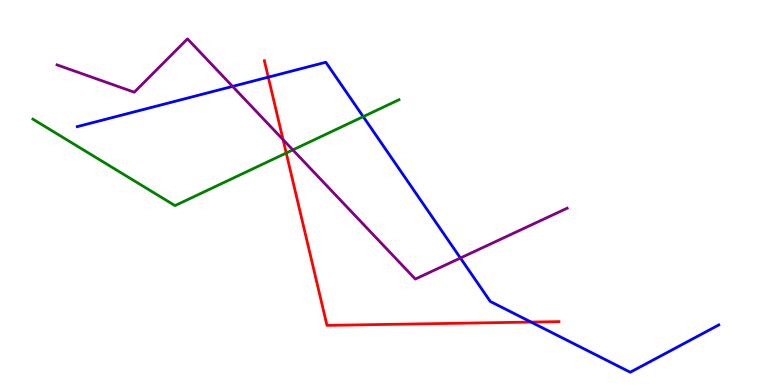[{'lines': ['blue', 'red'], 'intersections': [{'x': 3.46, 'y': 8.0}, {'x': 6.85, 'y': 1.63}]}, {'lines': ['green', 'red'], 'intersections': [{'x': 3.69, 'y': 6.02}]}, {'lines': ['purple', 'red'], 'intersections': [{'x': 3.65, 'y': 6.37}]}, {'lines': ['blue', 'green'], 'intersections': [{'x': 4.69, 'y': 6.97}]}, {'lines': ['blue', 'purple'], 'intersections': [{'x': 3.0, 'y': 7.76}, {'x': 5.94, 'y': 3.3}]}, {'lines': ['green', 'purple'], 'intersections': [{'x': 3.78, 'y': 6.11}]}]